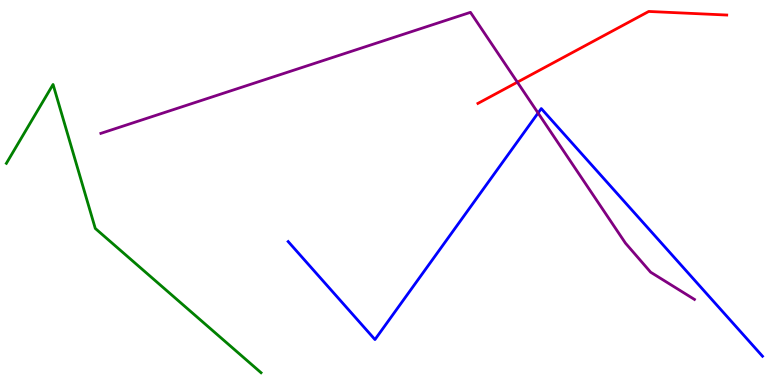[{'lines': ['blue', 'red'], 'intersections': []}, {'lines': ['green', 'red'], 'intersections': []}, {'lines': ['purple', 'red'], 'intersections': [{'x': 6.68, 'y': 7.87}]}, {'lines': ['blue', 'green'], 'intersections': []}, {'lines': ['blue', 'purple'], 'intersections': [{'x': 6.94, 'y': 7.06}]}, {'lines': ['green', 'purple'], 'intersections': []}]